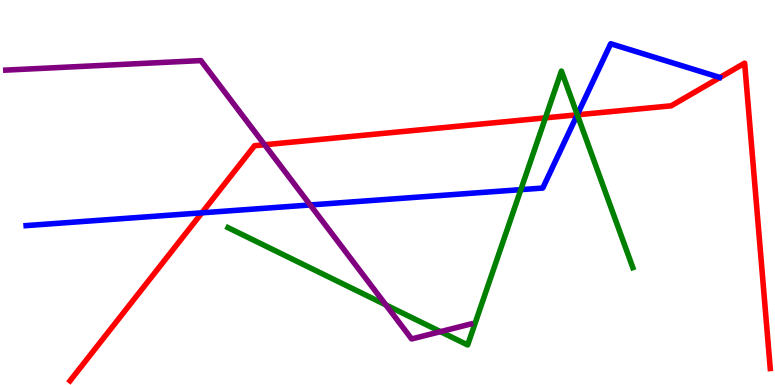[{'lines': ['blue', 'red'], 'intersections': [{'x': 2.61, 'y': 4.47}, {'x': 7.45, 'y': 7.02}]}, {'lines': ['green', 'red'], 'intersections': [{'x': 7.04, 'y': 6.94}, {'x': 7.45, 'y': 7.02}]}, {'lines': ['purple', 'red'], 'intersections': [{'x': 3.41, 'y': 6.24}]}, {'lines': ['blue', 'green'], 'intersections': [{'x': 6.72, 'y': 5.07}, {'x': 7.45, 'y': 7.02}]}, {'lines': ['blue', 'purple'], 'intersections': [{'x': 4.0, 'y': 4.68}]}, {'lines': ['green', 'purple'], 'intersections': [{'x': 4.98, 'y': 2.08}, {'x': 5.68, 'y': 1.39}]}]